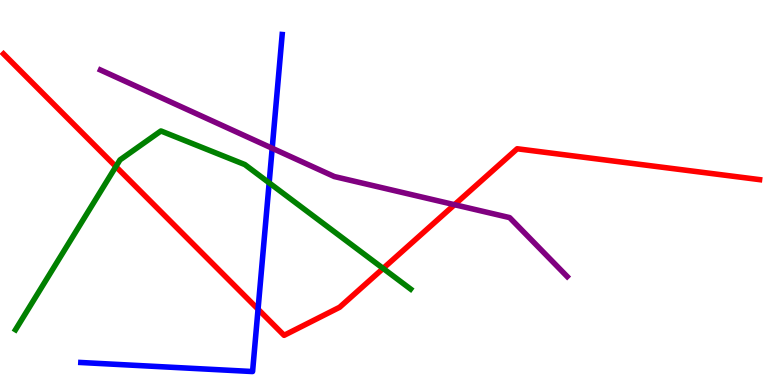[{'lines': ['blue', 'red'], 'intersections': [{'x': 3.33, 'y': 1.97}]}, {'lines': ['green', 'red'], 'intersections': [{'x': 1.5, 'y': 5.67}, {'x': 4.94, 'y': 3.03}]}, {'lines': ['purple', 'red'], 'intersections': [{'x': 5.86, 'y': 4.68}]}, {'lines': ['blue', 'green'], 'intersections': [{'x': 3.47, 'y': 5.25}]}, {'lines': ['blue', 'purple'], 'intersections': [{'x': 3.51, 'y': 6.15}]}, {'lines': ['green', 'purple'], 'intersections': []}]